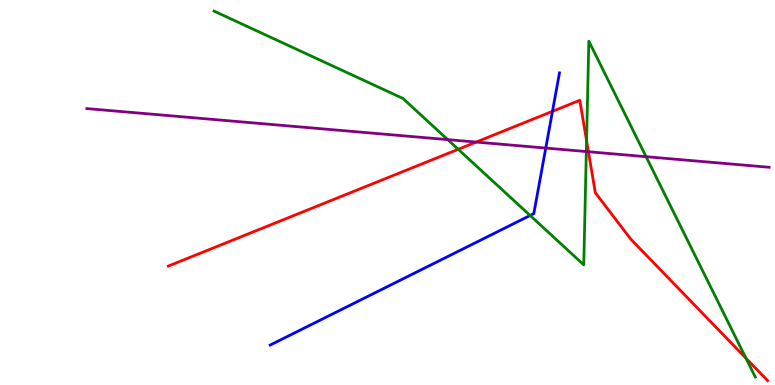[{'lines': ['blue', 'red'], 'intersections': [{'x': 7.13, 'y': 7.11}]}, {'lines': ['green', 'red'], 'intersections': [{'x': 5.91, 'y': 6.12}, {'x': 7.57, 'y': 6.35}, {'x': 9.63, 'y': 0.695}]}, {'lines': ['purple', 'red'], 'intersections': [{'x': 6.14, 'y': 6.31}, {'x': 7.59, 'y': 6.06}]}, {'lines': ['blue', 'green'], 'intersections': [{'x': 6.84, 'y': 4.4}]}, {'lines': ['blue', 'purple'], 'intersections': [{'x': 7.04, 'y': 6.15}]}, {'lines': ['green', 'purple'], 'intersections': [{'x': 5.78, 'y': 6.37}, {'x': 7.57, 'y': 6.06}, {'x': 8.34, 'y': 5.93}]}]